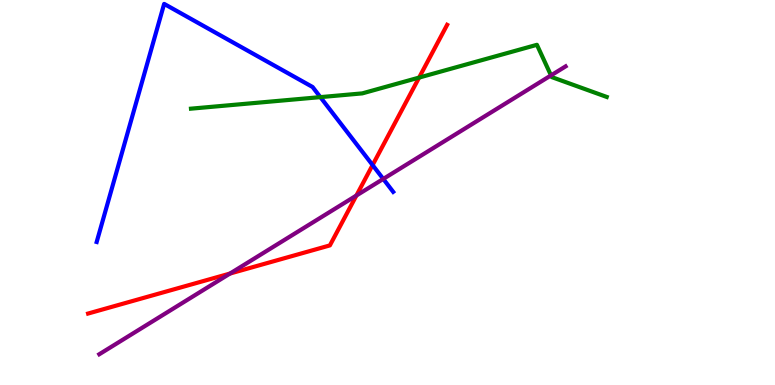[{'lines': ['blue', 'red'], 'intersections': [{'x': 4.81, 'y': 5.71}]}, {'lines': ['green', 'red'], 'intersections': [{'x': 5.41, 'y': 7.98}]}, {'lines': ['purple', 'red'], 'intersections': [{'x': 2.97, 'y': 2.89}, {'x': 4.6, 'y': 4.92}]}, {'lines': ['blue', 'green'], 'intersections': [{'x': 4.13, 'y': 7.48}]}, {'lines': ['blue', 'purple'], 'intersections': [{'x': 4.95, 'y': 5.35}]}, {'lines': ['green', 'purple'], 'intersections': [{'x': 7.11, 'y': 8.04}]}]